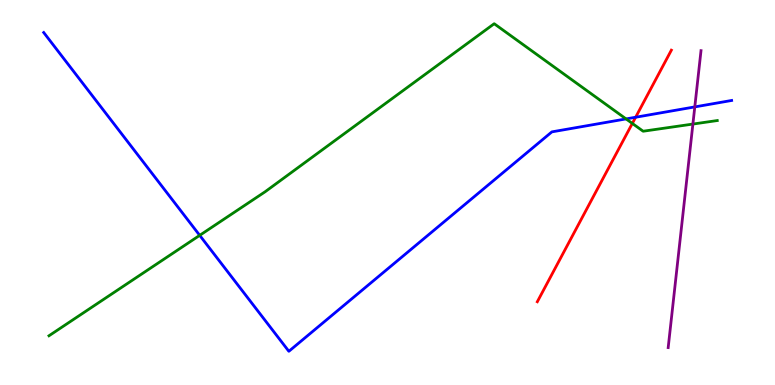[{'lines': ['blue', 'red'], 'intersections': [{'x': 8.2, 'y': 6.95}]}, {'lines': ['green', 'red'], 'intersections': [{'x': 8.16, 'y': 6.79}]}, {'lines': ['purple', 'red'], 'intersections': []}, {'lines': ['blue', 'green'], 'intersections': [{'x': 2.58, 'y': 3.89}, {'x': 8.08, 'y': 6.91}]}, {'lines': ['blue', 'purple'], 'intersections': [{'x': 8.97, 'y': 7.22}]}, {'lines': ['green', 'purple'], 'intersections': [{'x': 8.94, 'y': 6.78}]}]